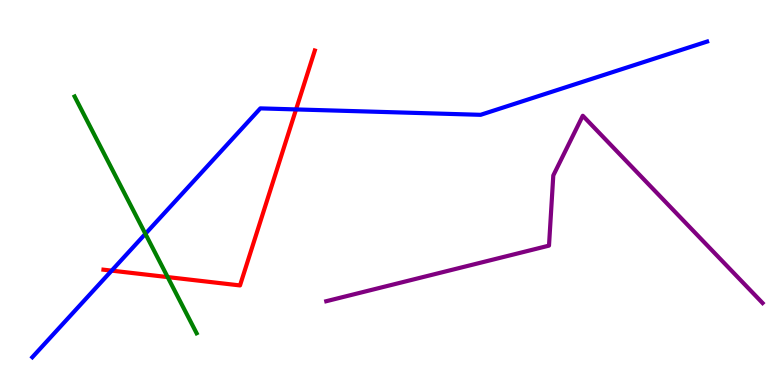[{'lines': ['blue', 'red'], 'intersections': [{'x': 1.44, 'y': 2.97}, {'x': 3.82, 'y': 7.16}]}, {'lines': ['green', 'red'], 'intersections': [{'x': 2.16, 'y': 2.8}]}, {'lines': ['purple', 'red'], 'intersections': []}, {'lines': ['blue', 'green'], 'intersections': [{'x': 1.88, 'y': 3.93}]}, {'lines': ['blue', 'purple'], 'intersections': []}, {'lines': ['green', 'purple'], 'intersections': []}]